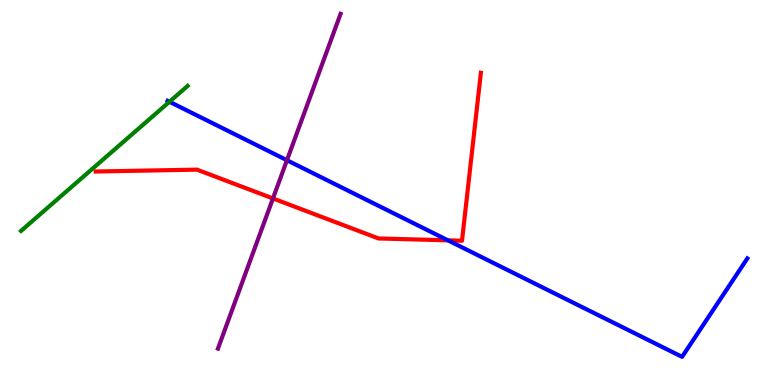[{'lines': ['blue', 'red'], 'intersections': [{'x': 5.78, 'y': 3.76}]}, {'lines': ['green', 'red'], 'intersections': []}, {'lines': ['purple', 'red'], 'intersections': [{'x': 3.52, 'y': 4.85}]}, {'lines': ['blue', 'green'], 'intersections': [{'x': 2.19, 'y': 7.36}]}, {'lines': ['blue', 'purple'], 'intersections': [{'x': 3.7, 'y': 5.84}]}, {'lines': ['green', 'purple'], 'intersections': []}]